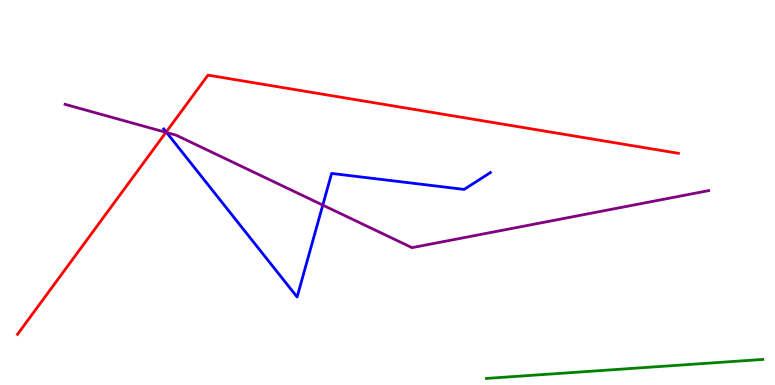[{'lines': ['blue', 'red'], 'intersections': [{'x': 2.14, 'y': 6.57}]}, {'lines': ['green', 'red'], 'intersections': []}, {'lines': ['purple', 'red'], 'intersections': [{'x': 2.14, 'y': 6.56}]}, {'lines': ['blue', 'green'], 'intersections': []}, {'lines': ['blue', 'purple'], 'intersections': [{'x': 2.15, 'y': 6.56}, {'x': 4.16, 'y': 4.67}]}, {'lines': ['green', 'purple'], 'intersections': []}]